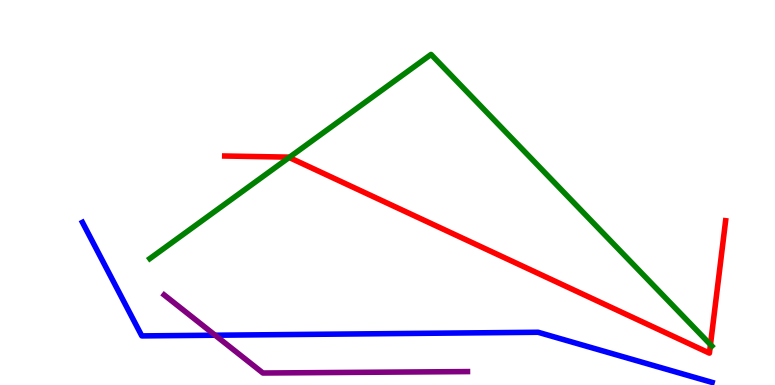[{'lines': ['blue', 'red'], 'intersections': []}, {'lines': ['green', 'red'], 'intersections': [{'x': 3.73, 'y': 5.91}, {'x': 9.17, 'y': 1.05}]}, {'lines': ['purple', 'red'], 'intersections': []}, {'lines': ['blue', 'green'], 'intersections': []}, {'lines': ['blue', 'purple'], 'intersections': [{'x': 2.78, 'y': 1.29}]}, {'lines': ['green', 'purple'], 'intersections': []}]